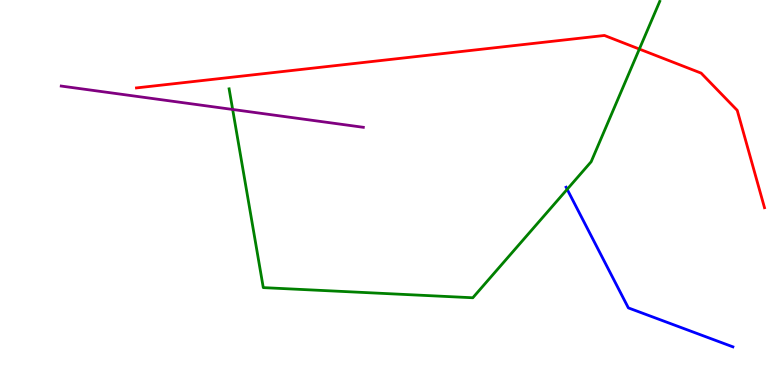[{'lines': ['blue', 'red'], 'intersections': []}, {'lines': ['green', 'red'], 'intersections': [{'x': 8.25, 'y': 8.73}]}, {'lines': ['purple', 'red'], 'intersections': []}, {'lines': ['blue', 'green'], 'intersections': [{'x': 7.32, 'y': 5.08}]}, {'lines': ['blue', 'purple'], 'intersections': []}, {'lines': ['green', 'purple'], 'intersections': [{'x': 3.0, 'y': 7.16}]}]